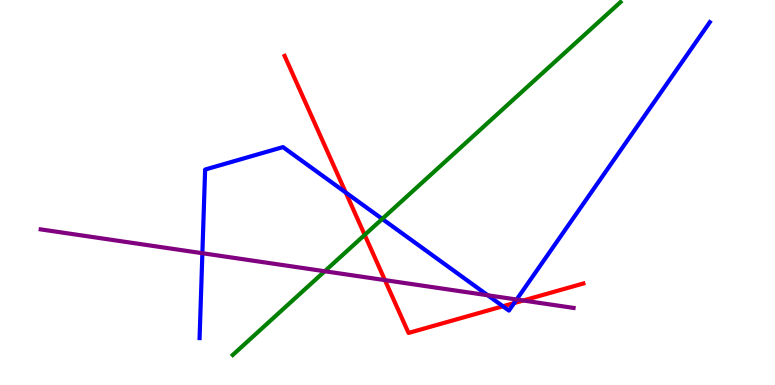[{'lines': ['blue', 'red'], 'intersections': [{'x': 4.46, 'y': 5.0}, {'x': 6.49, 'y': 2.05}, {'x': 6.63, 'y': 2.13}]}, {'lines': ['green', 'red'], 'intersections': [{'x': 4.71, 'y': 3.9}]}, {'lines': ['purple', 'red'], 'intersections': [{'x': 4.97, 'y': 2.72}, {'x': 6.75, 'y': 2.19}]}, {'lines': ['blue', 'green'], 'intersections': [{'x': 4.93, 'y': 4.31}]}, {'lines': ['blue', 'purple'], 'intersections': [{'x': 2.61, 'y': 3.42}, {'x': 6.29, 'y': 2.33}, {'x': 6.67, 'y': 2.22}]}, {'lines': ['green', 'purple'], 'intersections': [{'x': 4.19, 'y': 2.95}]}]